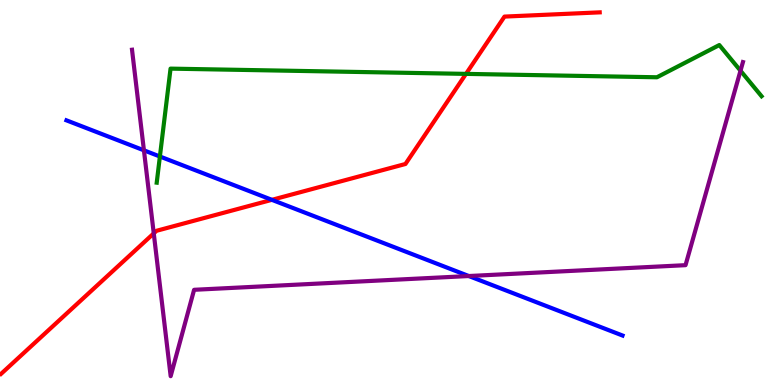[{'lines': ['blue', 'red'], 'intersections': [{'x': 3.51, 'y': 4.81}]}, {'lines': ['green', 'red'], 'intersections': [{'x': 6.01, 'y': 8.08}]}, {'lines': ['purple', 'red'], 'intersections': [{'x': 1.98, 'y': 3.94}]}, {'lines': ['blue', 'green'], 'intersections': [{'x': 2.06, 'y': 5.94}]}, {'lines': ['blue', 'purple'], 'intersections': [{'x': 1.86, 'y': 6.1}, {'x': 6.05, 'y': 2.83}]}, {'lines': ['green', 'purple'], 'intersections': [{'x': 9.55, 'y': 8.16}]}]